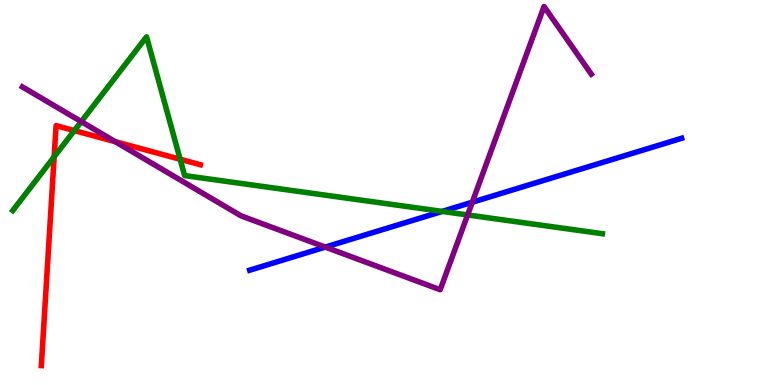[{'lines': ['blue', 'red'], 'intersections': []}, {'lines': ['green', 'red'], 'intersections': [{'x': 0.699, 'y': 5.93}, {'x': 0.959, 'y': 6.61}, {'x': 2.32, 'y': 5.86}]}, {'lines': ['purple', 'red'], 'intersections': [{'x': 1.49, 'y': 6.32}]}, {'lines': ['blue', 'green'], 'intersections': [{'x': 5.71, 'y': 4.51}]}, {'lines': ['blue', 'purple'], 'intersections': [{'x': 4.2, 'y': 3.58}, {'x': 6.09, 'y': 4.75}]}, {'lines': ['green', 'purple'], 'intersections': [{'x': 1.05, 'y': 6.84}, {'x': 6.03, 'y': 4.42}]}]